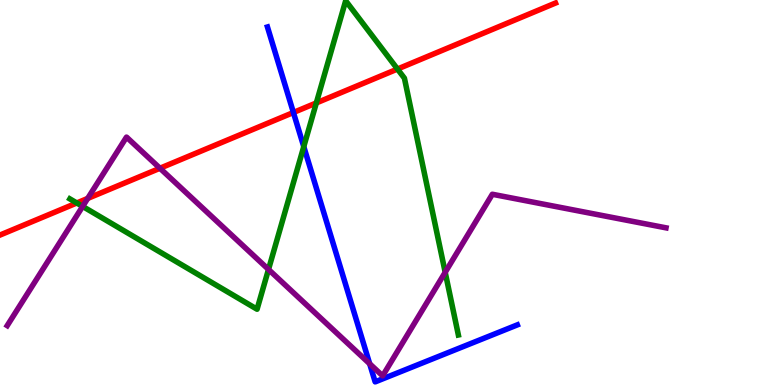[{'lines': ['blue', 'red'], 'intersections': [{'x': 3.79, 'y': 7.08}]}, {'lines': ['green', 'red'], 'intersections': [{'x': 0.991, 'y': 4.73}, {'x': 4.08, 'y': 7.33}, {'x': 5.13, 'y': 8.21}]}, {'lines': ['purple', 'red'], 'intersections': [{'x': 1.13, 'y': 4.85}, {'x': 2.06, 'y': 5.63}]}, {'lines': ['blue', 'green'], 'intersections': [{'x': 3.92, 'y': 6.19}]}, {'lines': ['blue', 'purple'], 'intersections': [{'x': 4.77, 'y': 0.552}]}, {'lines': ['green', 'purple'], 'intersections': [{'x': 1.07, 'y': 4.64}, {'x': 3.46, 'y': 3.0}, {'x': 5.74, 'y': 2.93}]}]